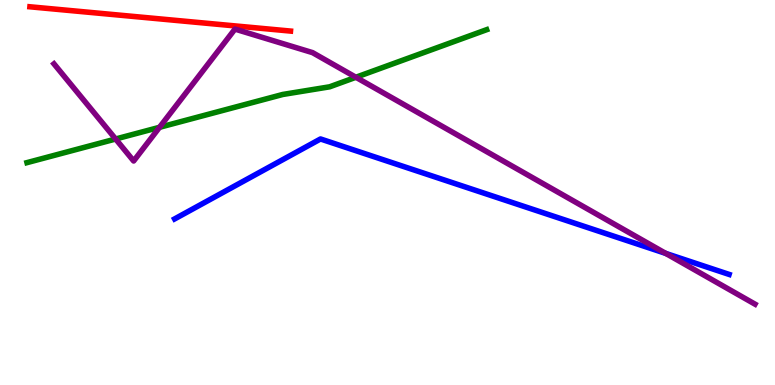[{'lines': ['blue', 'red'], 'intersections': []}, {'lines': ['green', 'red'], 'intersections': []}, {'lines': ['purple', 'red'], 'intersections': []}, {'lines': ['blue', 'green'], 'intersections': []}, {'lines': ['blue', 'purple'], 'intersections': [{'x': 8.59, 'y': 3.42}]}, {'lines': ['green', 'purple'], 'intersections': [{'x': 1.49, 'y': 6.39}, {'x': 2.06, 'y': 6.69}, {'x': 4.59, 'y': 7.99}]}]